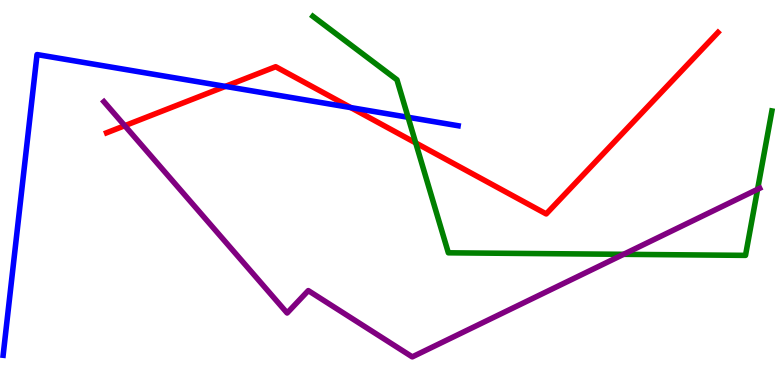[{'lines': ['blue', 'red'], 'intersections': [{'x': 2.91, 'y': 7.76}, {'x': 4.53, 'y': 7.21}]}, {'lines': ['green', 'red'], 'intersections': [{'x': 5.36, 'y': 6.29}]}, {'lines': ['purple', 'red'], 'intersections': [{'x': 1.61, 'y': 6.73}]}, {'lines': ['blue', 'green'], 'intersections': [{'x': 5.27, 'y': 6.95}]}, {'lines': ['blue', 'purple'], 'intersections': []}, {'lines': ['green', 'purple'], 'intersections': [{'x': 8.05, 'y': 3.39}, {'x': 9.78, 'y': 5.08}]}]